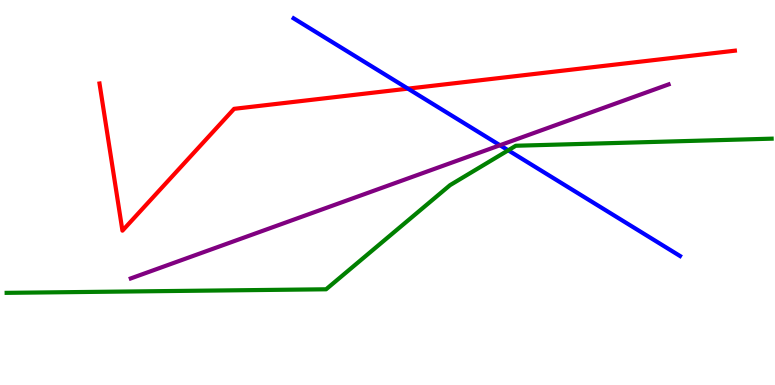[{'lines': ['blue', 'red'], 'intersections': [{'x': 5.26, 'y': 7.7}]}, {'lines': ['green', 'red'], 'intersections': []}, {'lines': ['purple', 'red'], 'intersections': []}, {'lines': ['blue', 'green'], 'intersections': [{'x': 6.56, 'y': 6.1}]}, {'lines': ['blue', 'purple'], 'intersections': [{'x': 6.45, 'y': 6.23}]}, {'lines': ['green', 'purple'], 'intersections': []}]